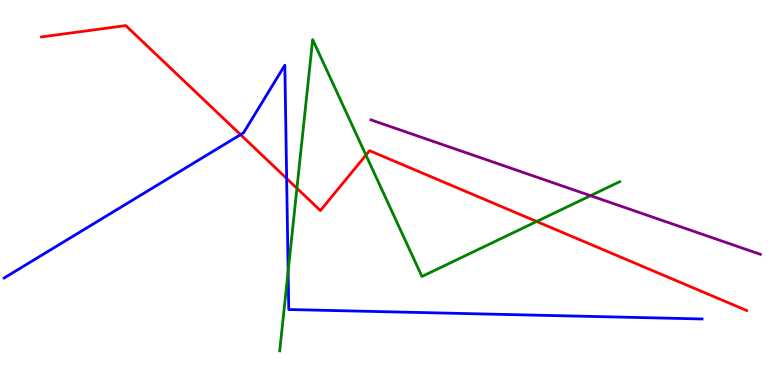[{'lines': ['blue', 'red'], 'intersections': [{'x': 3.1, 'y': 6.5}, {'x': 3.7, 'y': 5.36}]}, {'lines': ['green', 'red'], 'intersections': [{'x': 3.83, 'y': 5.11}, {'x': 4.72, 'y': 5.97}, {'x': 6.92, 'y': 4.25}]}, {'lines': ['purple', 'red'], 'intersections': []}, {'lines': ['blue', 'green'], 'intersections': [{'x': 3.72, 'y': 2.95}]}, {'lines': ['blue', 'purple'], 'intersections': []}, {'lines': ['green', 'purple'], 'intersections': [{'x': 7.62, 'y': 4.92}]}]